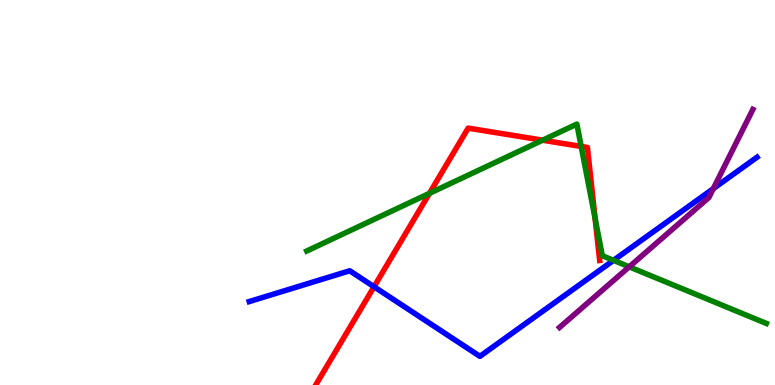[{'lines': ['blue', 'red'], 'intersections': [{'x': 4.83, 'y': 2.55}]}, {'lines': ['green', 'red'], 'intersections': [{'x': 5.54, 'y': 4.98}, {'x': 7.0, 'y': 6.36}, {'x': 7.5, 'y': 6.2}, {'x': 7.68, 'y': 4.33}]}, {'lines': ['purple', 'red'], 'intersections': []}, {'lines': ['blue', 'green'], 'intersections': [{'x': 7.92, 'y': 3.24}]}, {'lines': ['blue', 'purple'], 'intersections': [{'x': 9.2, 'y': 5.1}]}, {'lines': ['green', 'purple'], 'intersections': [{'x': 8.12, 'y': 3.07}]}]